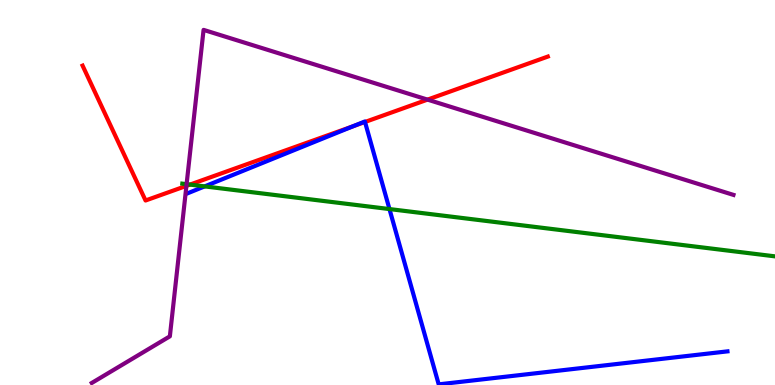[{'lines': ['blue', 'red'], 'intersections': [{'x': 4.56, 'y': 6.72}, {'x': 4.71, 'y': 6.83}]}, {'lines': ['green', 'red'], 'intersections': [{'x': 2.45, 'y': 5.21}]}, {'lines': ['purple', 'red'], 'intersections': [{'x': 2.41, 'y': 5.17}, {'x': 5.52, 'y': 7.41}]}, {'lines': ['blue', 'green'], 'intersections': [{'x': 2.64, 'y': 5.16}, {'x': 5.03, 'y': 4.57}]}, {'lines': ['blue', 'purple'], 'intersections': []}, {'lines': ['green', 'purple'], 'intersections': [{'x': 2.41, 'y': 5.22}]}]